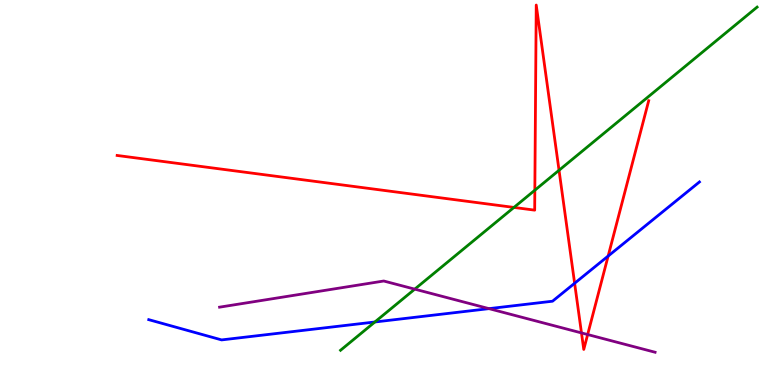[{'lines': ['blue', 'red'], 'intersections': [{'x': 7.41, 'y': 2.64}, {'x': 7.85, 'y': 3.35}]}, {'lines': ['green', 'red'], 'intersections': [{'x': 6.63, 'y': 4.61}, {'x': 6.9, 'y': 5.06}, {'x': 7.21, 'y': 5.58}]}, {'lines': ['purple', 'red'], 'intersections': [{'x': 7.5, 'y': 1.35}, {'x': 7.58, 'y': 1.31}]}, {'lines': ['blue', 'green'], 'intersections': [{'x': 4.84, 'y': 1.64}]}, {'lines': ['blue', 'purple'], 'intersections': [{'x': 6.31, 'y': 1.98}]}, {'lines': ['green', 'purple'], 'intersections': [{'x': 5.35, 'y': 2.49}]}]